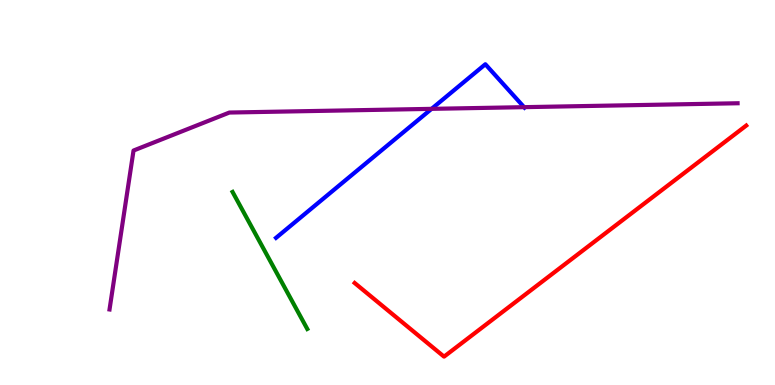[{'lines': ['blue', 'red'], 'intersections': []}, {'lines': ['green', 'red'], 'intersections': []}, {'lines': ['purple', 'red'], 'intersections': []}, {'lines': ['blue', 'green'], 'intersections': []}, {'lines': ['blue', 'purple'], 'intersections': [{'x': 5.57, 'y': 7.17}, {'x': 6.76, 'y': 7.22}]}, {'lines': ['green', 'purple'], 'intersections': []}]